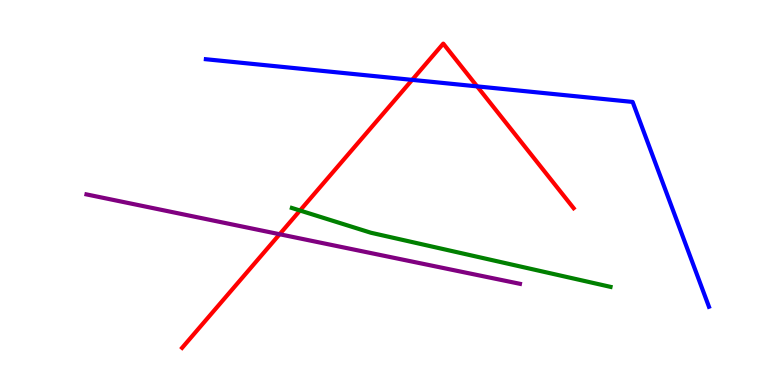[{'lines': ['blue', 'red'], 'intersections': [{'x': 5.32, 'y': 7.93}, {'x': 6.16, 'y': 7.76}]}, {'lines': ['green', 'red'], 'intersections': [{'x': 3.87, 'y': 4.53}]}, {'lines': ['purple', 'red'], 'intersections': [{'x': 3.61, 'y': 3.92}]}, {'lines': ['blue', 'green'], 'intersections': []}, {'lines': ['blue', 'purple'], 'intersections': []}, {'lines': ['green', 'purple'], 'intersections': []}]